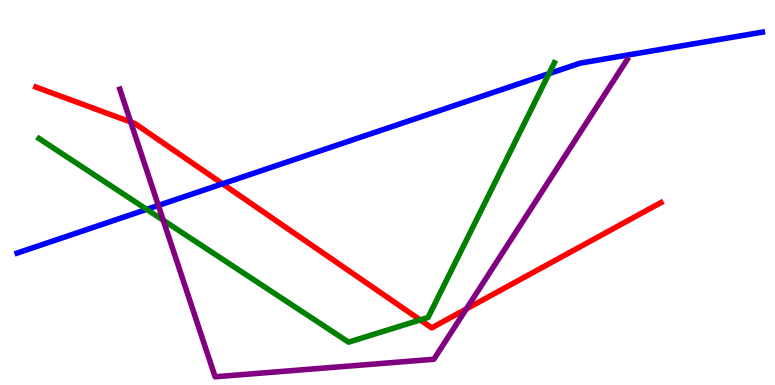[{'lines': ['blue', 'red'], 'intersections': [{'x': 2.87, 'y': 5.23}]}, {'lines': ['green', 'red'], 'intersections': [{'x': 5.42, 'y': 1.69}]}, {'lines': ['purple', 'red'], 'intersections': [{'x': 1.69, 'y': 6.83}, {'x': 6.02, 'y': 1.97}]}, {'lines': ['blue', 'green'], 'intersections': [{'x': 1.89, 'y': 4.56}, {'x': 7.08, 'y': 8.09}]}, {'lines': ['blue', 'purple'], 'intersections': [{'x': 2.04, 'y': 4.66}]}, {'lines': ['green', 'purple'], 'intersections': [{'x': 2.11, 'y': 4.28}]}]